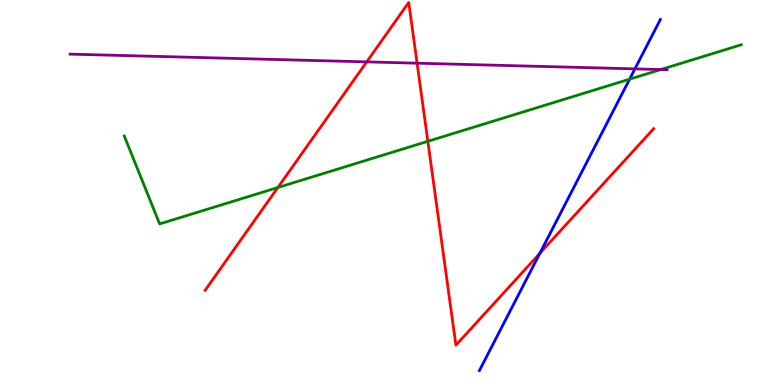[{'lines': ['blue', 'red'], 'intersections': [{'x': 6.97, 'y': 3.42}]}, {'lines': ['green', 'red'], 'intersections': [{'x': 3.59, 'y': 5.13}, {'x': 5.52, 'y': 6.33}]}, {'lines': ['purple', 'red'], 'intersections': [{'x': 4.73, 'y': 8.39}, {'x': 5.38, 'y': 8.36}]}, {'lines': ['blue', 'green'], 'intersections': [{'x': 8.12, 'y': 7.94}]}, {'lines': ['blue', 'purple'], 'intersections': [{'x': 8.19, 'y': 8.21}]}, {'lines': ['green', 'purple'], 'intersections': [{'x': 8.53, 'y': 8.19}]}]